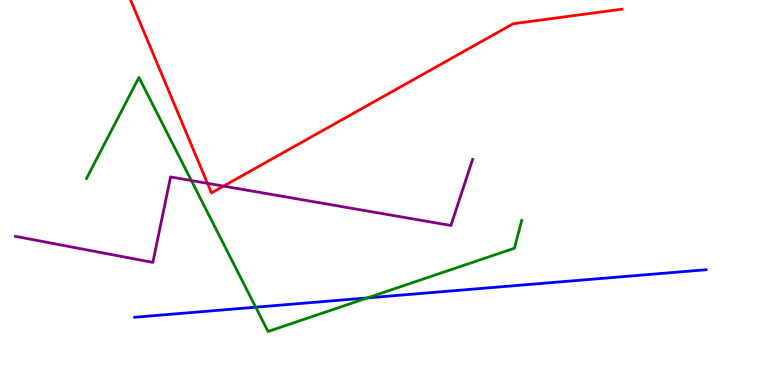[{'lines': ['blue', 'red'], 'intersections': []}, {'lines': ['green', 'red'], 'intersections': []}, {'lines': ['purple', 'red'], 'intersections': [{'x': 2.68, 'y': 5.24}, {'x': 2.88, 'y': 5.17}]}, {'lines': ['blue', 'green'], 'intersections': [{'x': 3.3, 'y': 2.02}, {'x': 4.74, 'y': 2.26}]}, {'lines': ['blue', 'purple'], 'intersections': []}, {'lines': ['green', 'purple'], 'intersections': [{'x': 2.47, 'y': 5.31}]}]